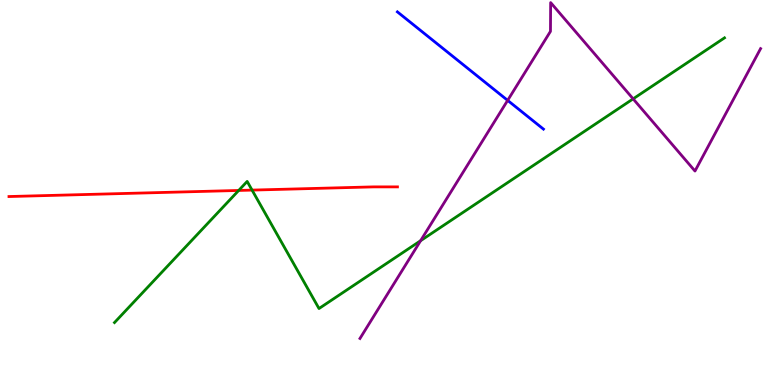[{'lines': ['blue', 'red'], 'intersections': []}, {'lines': ['green', 'red'], 'intersections': [{'x': 3.08, 'y': 5.05}, {'x': 3.25, 'y': 5.06}]}, {'lines': ['purple', 'red'], 'intersections': []}, {'lines': ['blue', 'green'], 'intersections': []}, {'lines': ['blue', 'purple'], 'intersections': [{'x': 6.55, 'y': 7.39}]}, {'lines': ['green', 'purple'], 'intersections': [{'x': 5.43, 'y': 3.75}, {'x': 8.17, 'y': 7.43}]}]